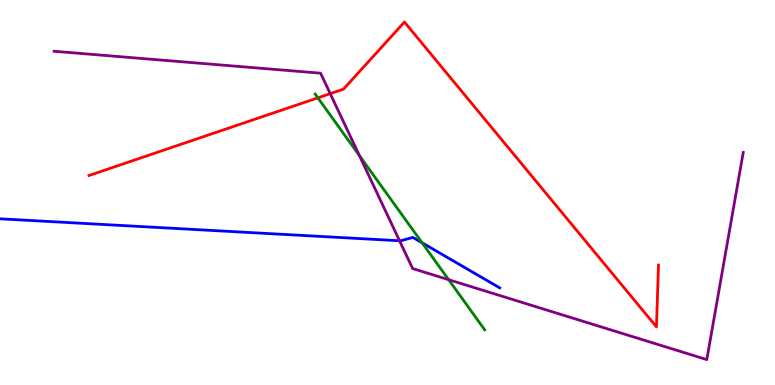[{'lines': ['blue', 'red'], 'intersections': []}, {'lines': ['green', 'red'], 'intersections': [{'x': 4.1, 'y': 7.46}]}, {'lines': ['purple', 'red'], 'intersections': [{'x': 4.26, 'y': 7.57}]}, {'lines': ['blue', 'green'], 'intersections': [{'x': 5.45, 'y': 3.69}]}, {'lines': ['blue', 'purple'], 'intersections': [{'x': 5.16, 'y': 3.75}]}, {'lines': ['green', 'purple'], 'intersections': [{'x': 4.64, 'y': 5.96}, {'x': 5.79, 'y': 2.74}]}]